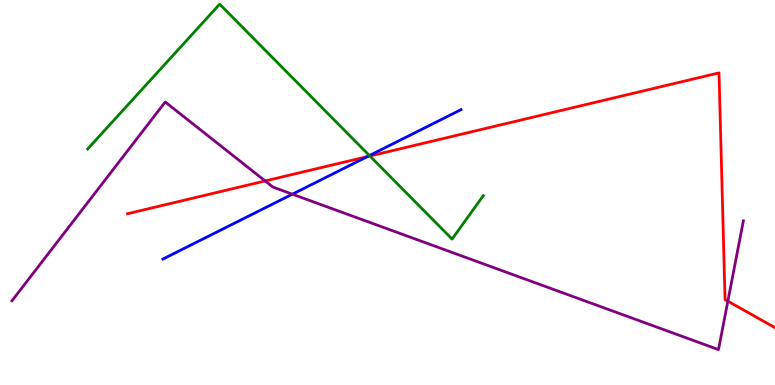[{'lines': ['blue', 'red'], 'intersections': [{'x': 4.74, 'y': 5.93}]}, {'lines': ['green', 'red'], 'intersections': [{'x': 4.77, 'y': 5.95}]}, {'lines': ['purple', 'red'], 'intersections': [{'x': 3.42, 'y': 5.3}, {'x': 9.39, 'y': 2.18}]}, {'lines': ['blue', 'green'], 'intersections': [{'x': 4.77, 'y': 5.96}]}, {'lines': ['blue', 'purple'], 'intersections': [{'x': 3.77, 'y': 4.96}]}, {'lines': ['green', 'purple'], 'intersections': []}]